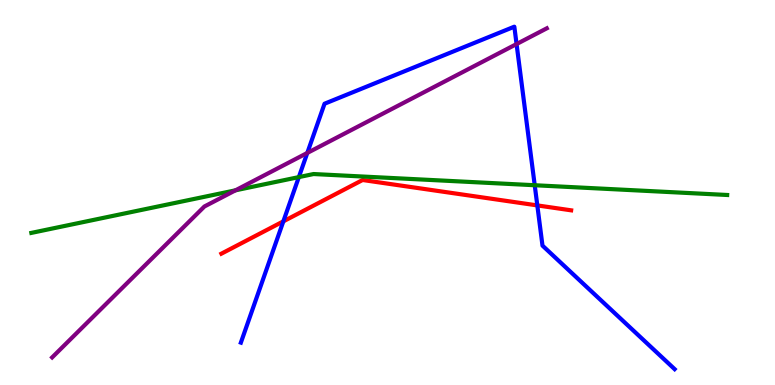[{'lines': ['blue', 'red'], 'intersections': [{'x': 3.66, 'y': 4.25}, {'x': 6.93, 'y': 4.66}]}, {'lines': ['green', 'red'], 'intersections': []}, {'lines': ['purple', 'red'], 'intersections': []}, {'lines': ['blue', 'green'], 'intersections': [{'x': 3.86, 'y': 5.4}, {'x': 6.9, 'y': 5.19}]}, {'lines': ['blue', 'purple'], 'intersections': [{'x': 3.97, 'y': 6.03}, {'x': 6.67, 'y': 8.86}]}, {'lines': ['green', 'purple'], 'intersections': [{'x': 3.04, 'y': 5.06}]}]